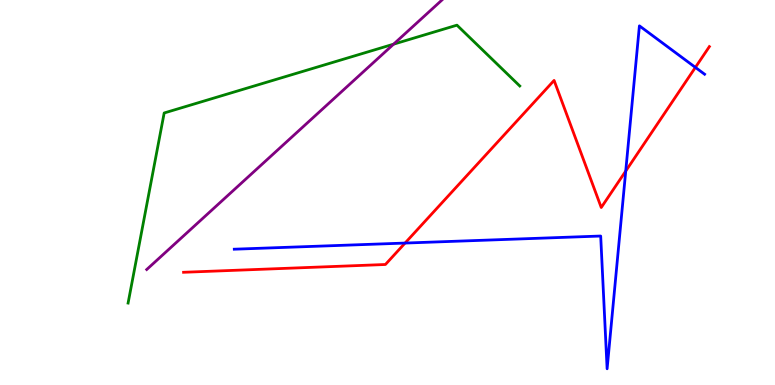[{'lines': ['blue', 'red'], 'intersections': [{'x': 5.23, 'y': 3.69}, {'x': 8.07, 'y': 5.56}, {'x': 8.97, 'y': 8.25}]}, {'lines': ['green', 'red'], 'intersections': []}, {'lines': ['purple', 'red'], 'intersections': []}, {'lines': ['blue', 'green'], 'intersections': []}, {'lines': ['blue', 'purple'], 'intersections': []}, {'lines': ['green', 'purple'], 'intersections': [{'x': 5.08, 'y': 8.85}]}]